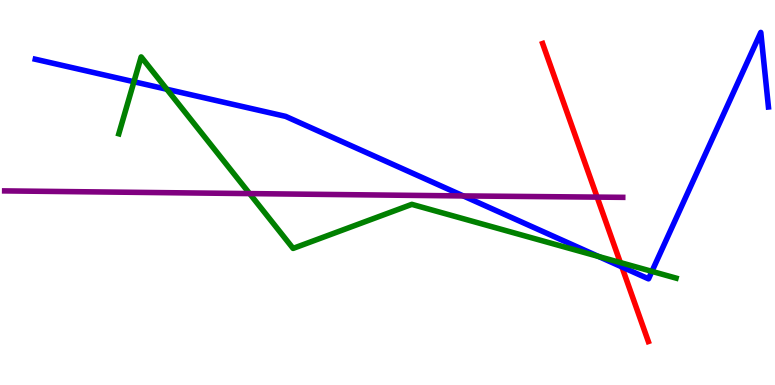[{'lines': ['blue', 'red'], 'intersections': [{'x': 8.02, 'y': 3.07}]}, {'lines': ['green', 'red'], 'intersections': [{'x': 8.0, 'y': 3.18}]}, {'lines': ['purple', 'red'], 'intersections': [{'x': 7.7, 'y': 4.88}]}, {'lines': ['blue', 'green'], 'intersections': [{'x': 1.73, 'y': 7.88}, {'x': 2.15, 'y': 7.68}, {'x': 7.72, 'y': 3.34}, {'x': 8.41, 'y': 2.95}]}, {'lines': ['blue', 'purple'], 'intersections': [{'x': 5.98, 'y': 4.91}]}, {'lines': ['green', 'purple'], 'intersections': [{'x': 3.22, 'y': 4.97}]}]